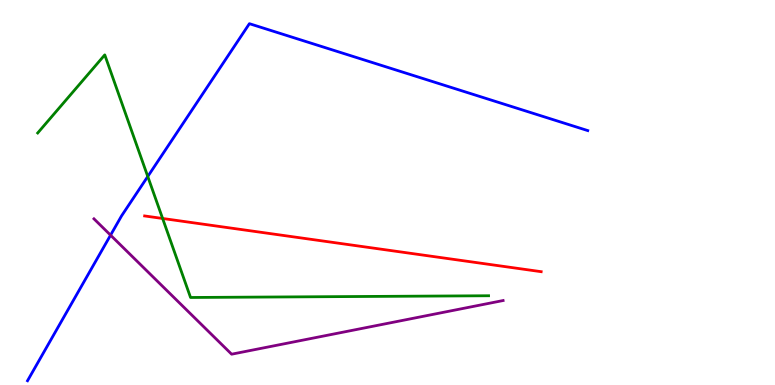[{'lines': ['blue', 'red'], 'intersections': []}, {'lines': ['green', 'red'], 'intersections': [{'x': 2.1, 'y': 4.33}]}, {'lines': ['purple', 'red'], 'intersections': []}, {'lines': ['blue', 'green'], 'intersections': [{'x': 1.91, 'y': 5.42}]}, {'lines': ['blue', 'purple'], 'intersections': [{'x': 1.43, 'y': 3.89}]}, {'lines': ['green', 'purple'], 'intersections': []}]